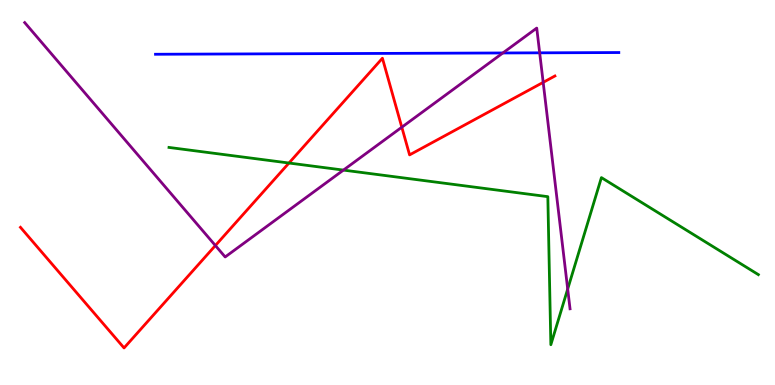[{'lines': ['blue', 'red'], 'intersections': []}, {'lines': ['green', 'red'], 'intersections': [{'x': 3.73, 'y': 5.77}]}, {'lines': ['purple', 'red'], 'intersections': [{'x': 2.78, 'y': 3.62}, {'x': 5.18, 'y': 6.7}, {'x': 7.01, 'y': 7.86}]}, {'lines': ['blue', 'green'], 'intersections': []}, {'lines': ['blue', 'purple'], 'intersections': [{'x': 6.49, 'y': 8.62}, {'x': 6.96, 'y': 8.63}]}, {'lines': ['green', 'purple'], 'intersections': [{'x': 4.43, 'y': 5.58}, {'x': 7.33, 'y': 2.49}]}]